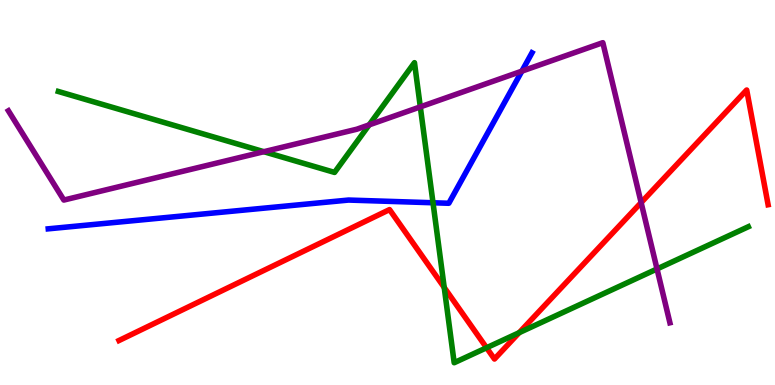[{'lines': ['blue', 'red'], 'intersections': []}, {'lines': ['green', 'red'], 'intersections': [{'x': 5.73, 'y': 2.53}, {'x': 6.28, 'y': 0.967}, {'x': 6.7, 'y': 1.36}]}, {'lines': ['purple', 'red'], 'intersections': [{'x': 8.27, 'y': 4.74}]}, {'lines': ['blue', 'green'], 'intersections': [{'x': 5.59, 'y': 4.73}]}, {'lines': ['blue', 'purple'], 'intersections': [{'x': 6.73, 'y': 8.15}]}, {'lines': ['green', 'purple'], 'intersections': [{'x': 3.4, 'y': 6.06}, {'x': 4.76, 'y': 6.76}, {'x': 5.42, 'y': 7.22}, {'x': 8.48, 'y': 3.01}]}]